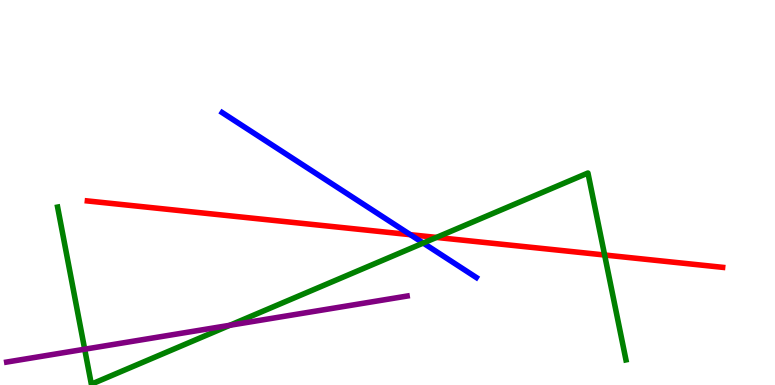[{'lines': ['blue', 'red'], 'intersections': [{'x': 5.29, 'y': 3.9}]}, {'lines': ['green', 'red'], 'intersections': [{'x': 5.63, 'y': 3.83}, {'x': 7.8, 'y': 3.38}]}, {'lines': ['purple', 'red'], 'intersections': []}, {'lines': ['blue', 'green'], 'intersections': [{'x': 5.46, 'y': 3.69}]}, {'lines': ['blue', 'purple'], 'intersections': []}, {'lines': ['green', 'purple'], 'intersections': [{'x': 1.09, 'y': 0.93}, {'x': 2.97, 'y': 1.55}]}]